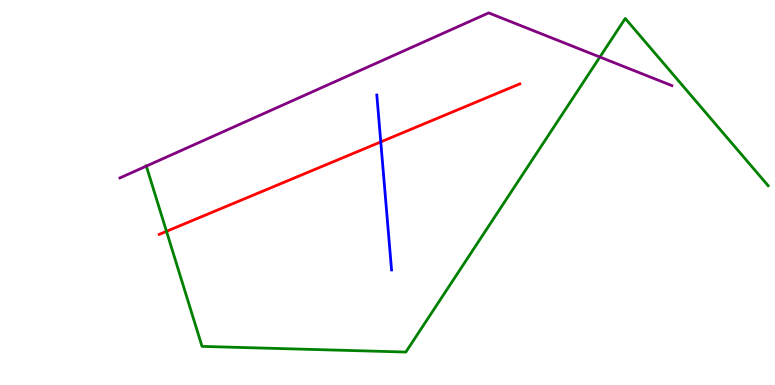[{'lines': ['blue', 'red'], 'intersections': [{'x': 4.91, 'y': 6.31}]}, {'lines': ['green', 'red'], 'intersections': [{'x': 2.15, 'y': 3.99}]}, {'lines': ['purple', 'red'], 'intersections': []}, {'lines': ['blue', 'green'], 'intersections': []}, {'lines': ['blue', 'purple'], 'intersections': []}, {'lines': ['green', 'purple'], 'intersections': [{'x': 1.89, 'y': 5.69}, {'x': 7.74, 'y': 8.52}]}]